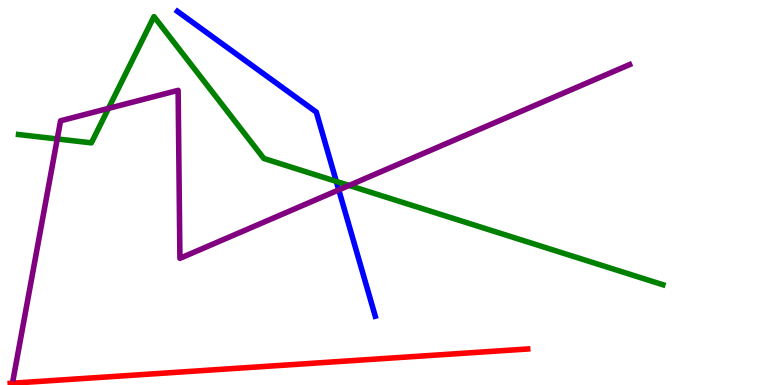[{'lines': ['blue', 'red'], 'intersections': []}, {'lines': ['green', 'red'], 'intersections': []}, {'lines': ['purple', 'red'], 'intersections': []}, {'lines': ['blue', 'green'], 'intersections': [{'x': 4.34, 'y': 5.29}]}, {'lines': ['blue', 'purple'], 'intersections': [{'x': 4.37, 'y': 5.07}]}, {'lines': ['green', 'purple'], 'intersections': [{'x': 0.739, 'y': 6.39}, {'x': 1.4, 'y': 7.18}, {'x': 4.5, 'y': 5.18}]}]